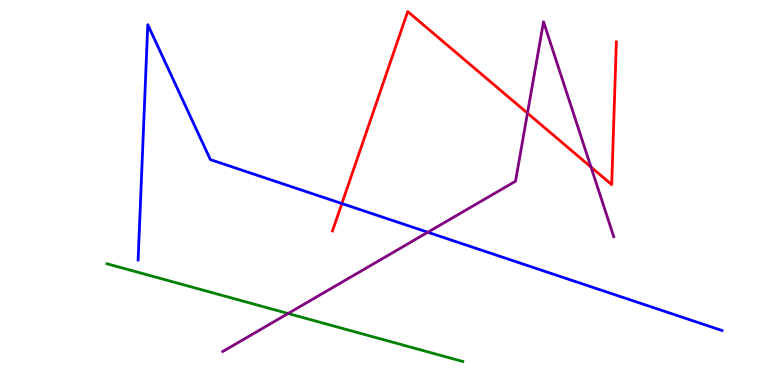[{'lines': ['blue', 'red'], 'intersections': [{'x': 4.41, 'y': 4.71}]}, {'lines': ['green', 'red'], 'intersections': []}, {'lines': ['purple', 'red'], 'intersections': [{'x': 6.81, 'y': 7.06}, {'x': 7.63, 'y': 5.66}]}, {'lines': ['blue', 'green'], 'intersections': []}, {'lines': ['blue', 'purple'], 'intersections': [{'x': 5.52, 'y': 3.97}]}, {'lines': ['green', 'purple'], 'intersections': [{'x': 3.72, 'y': 1.86}]}]